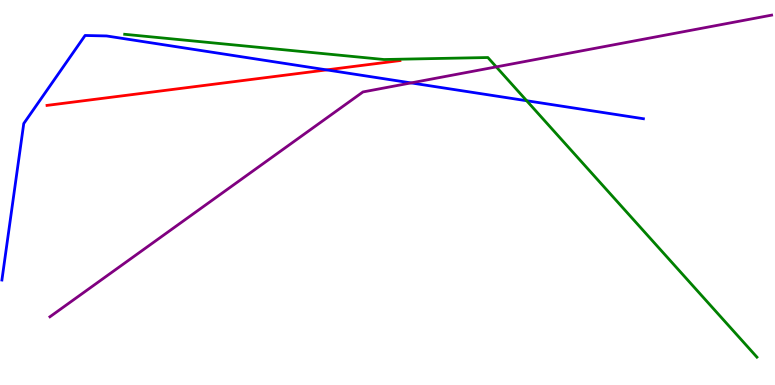[{'lines': ['blue', 'red'], 'intersections': [{'x': 4.21, 'y': 8.18}]}, {'lines': ['green', 'red'], 'intersections': []}, {'lines': ['purple', 'red'], 'intersections': []}, {'lines': ['blue', 'green'], 'intersections': [{'x': 6.8, 'y': 7.38}]}, {'lines': ['blue', 'purple'], 'intersections': [{'x': 5.3, 'y': 7.85}]}, {'lines': ['green', 'purple'], 'intersections': [{'x': 6.4, 'y': 8.26}]}]